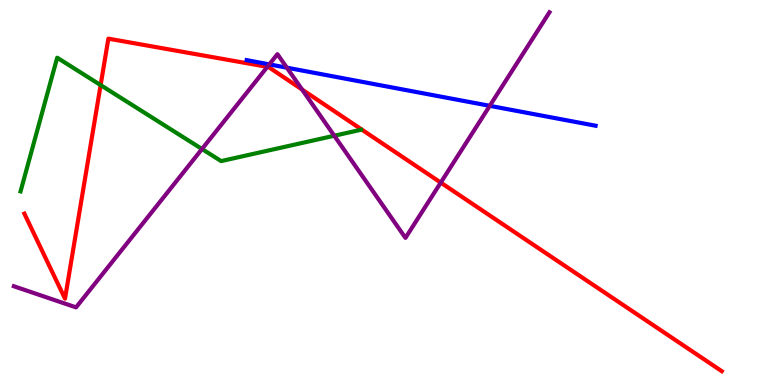[{'lines': ['blue', 'red'], 'intersections': []}, {'lines': ['green', 'red'], 'intersections': [{'x': 1.3, 'y': 7.79}]}, {'lines': ['purple', 'red'], 'intersections': [{'x': 3.45, 'y': 8.26}, {'x': 3.9, 'y': 7.67}, {'x': 5.69, 'y': 5.26}]}, {'lines': ['blue', 'green'], 'intersections': []}, {'lines': ['blue', 'purple'], 'intersections': [{'x': 3.47, 'y': 8.33}, {'x': 3.7, 'y': 8.24}, {'x': 6.32, 'y': 7.25}]}, {'lines': ['green', 'purple'], 'intersections': [{'x': 2.61, 'y': 6.13}, {'x': 4.31, 'y': 6.47}]}]